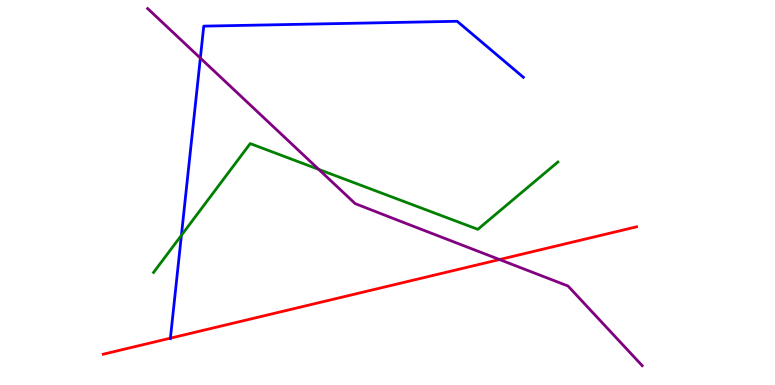[{'lines': ['blue', 'red'], 'intersections': [{'x': 2.2, 'y': 1.22}]}, {'lines': ['green', 'red'], 'intersections': []}, {'lines': ['purple', 'red'], 'intersections': [{'x': 6.45, 'y': 3.26}]}, {'lines': ['blue', 'green'], 'intersections': [{'x': 2.34, 'y': 3.89}]}, {'lines': ['blue', 'purple'], 'intersections': [{'x': 2.59, 'y': 8.49}]}, {'lines': ['green', 'purple'], 'intersections': [{'x': 4.11, 'y': 5.6}]}]